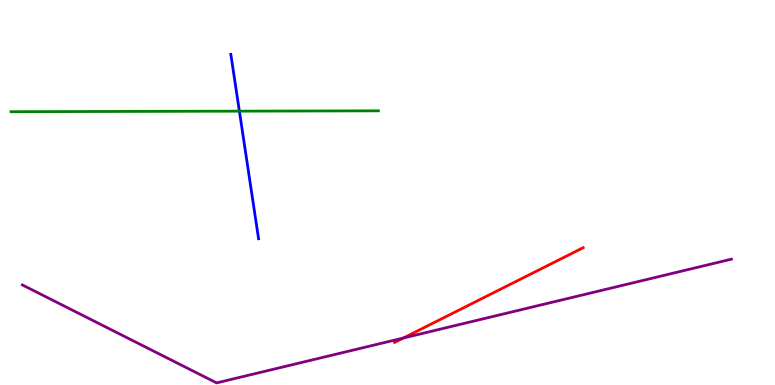[{'lines': ['blue', 'red'], 'intersections': []}, {'lines': ['green', 'red'], 'intersections': []}, {'lines': ['purple', 'red'], 'intersections': [{'x': 5.21, 'y': 1.22}]}, {'lines': ['blue', 'green'], 'intersections': [{'x': 3.09, 'y': 7.11}]}, {'lines': ['blue', 'purple'], 'intersections': []}, {'lines': ['green', 'purple'], 'intersections': []}]